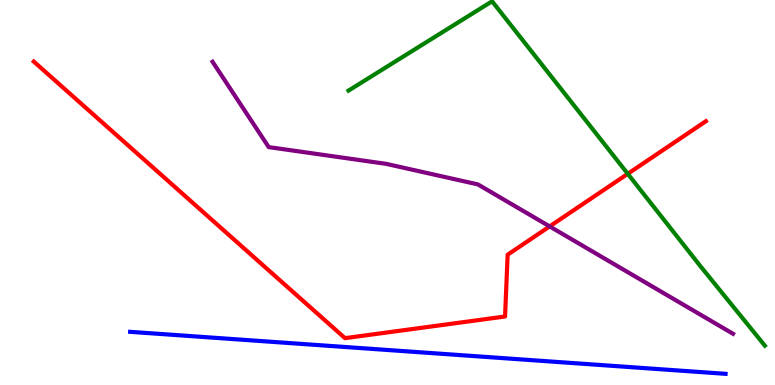[{'lines': ['blue', 'red'], 'intersections': []}, {'lines': ['green', 'red'], 'intersections': [{'x': 8.1, 'y': 5.49}]}, {'lines': ['purple', 'red'], 'intersections': [{'x': 7.09, 'y': 4.12}]}, {'lines': ['blue', 'green'], 'intersections': []}, {'lines': ['blue', 'purple'], 'intersections': []}, {'lines': ['green', 'purple'], 'intersections': []}]